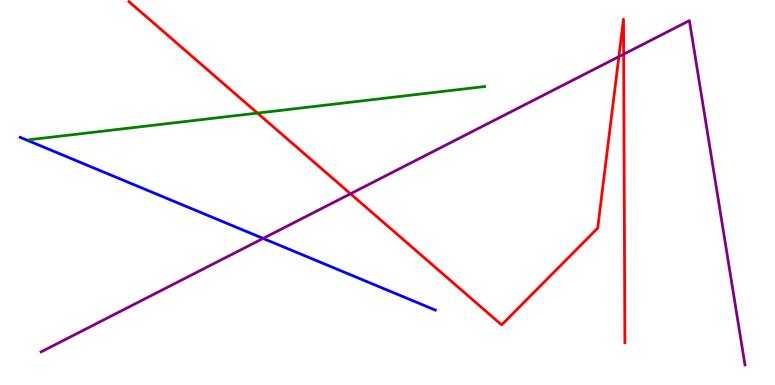[{'lines': ['blue', 'red'], 'intersections': []}, {'lines': ['green', 'red'], 'intersections': [{'x': 3.32, 'y': 7.06}]}, {'lines': ['purple', 'red'], 'intersections': [{'x': 4.52, 'y': 4.97}, {'x': 7.99, 'y': 8.53}, {'x': 8.05, 'y': 8.59}]}, {'lines': ['blue', 'green'], 'intersections': []}, {'lines': ['blue', 'purple'], 'intersections': [{'x': 3.4, 'y': 3.81}]}, {'lines': ['green', 'purple'], 'intersections': []}]